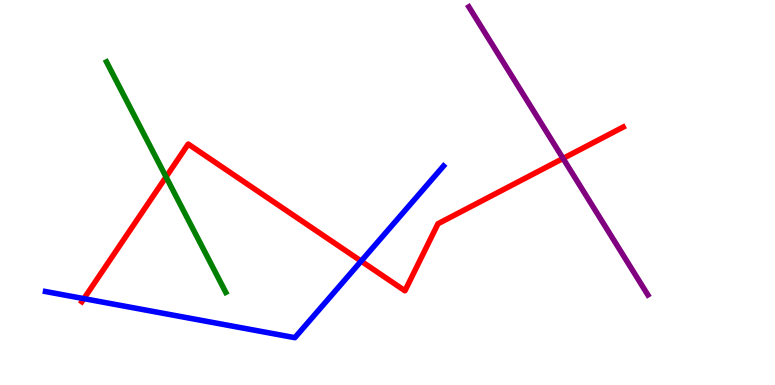[{'lines': ['blue', 'red'], 'intersections': [{'x': 1.08, 'y': 2.24}, {'x': 4.66, 'y': 3.22}]}, {'lines': ['green', 'red'], 'intersections': [{'x': 2.14, 'y': 5.4}]}, {'lines': ['purple', 'red'], 'intersections': [{'x': 7.27, 'y': 5.88}]}, {'lines': ['blue', 'green'], 'intersections': []}, {'lines': ['blue', 'purple'], 'intersections': []}, {'lines': ['green', 'purple'], 'intersections': []}]